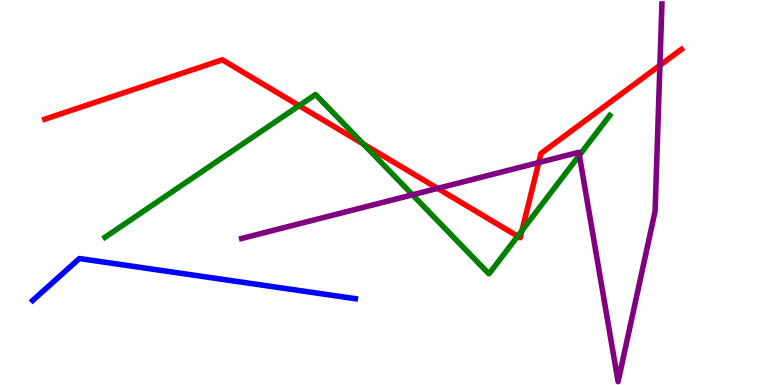[{'lines': ['blue', 'red'], 'intersections': []}, {'lines': ['green', 'red'], 'intersections': [{'x': 3.86, 'y': 7.26}, {'x': 4.69, 'y': 6.26}, {'x': 6.68, 'y': 3.86}, {'x': 6.74, 'y': 4.01}]}, {'lines': ['purple', 'red'], 'intersections': [{'x': 5.65, 'y': 5.11}, {'x': 6.95, 'y': 5.78}, {'x': 8.51, 'y': 8.3}]}, {'lines': ['blue', 'green'], 'intersections': []}, {'lines': ['blue', 'purple'], 'intersections': []}, {'lines': ['green', 'purple'], 'intersections': [{'x': 5.32, 'y': 4.94}, {'x': 7.48, 'y': 5.97}]}]